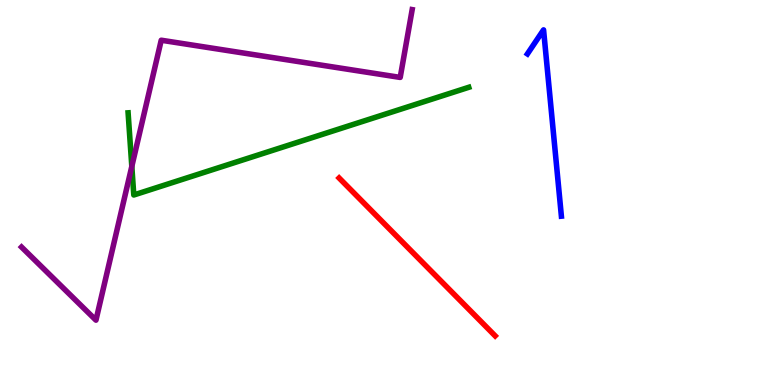[{'lines': ['blue', 'red'], 'intersections': []}, {'lines': ['green', 'red'], 'intersections': []}, {'lines': ['purple', 'red'], 'intersections': []}, {'lines': ['blue', 'green'], 'intersections': []}, {'lines': ['blue', 'purple'], 'intersections': []}, {'lines': ['green', 'purple'], 'intersections': [{'x': 1.7, 'y': 5.68}]}]